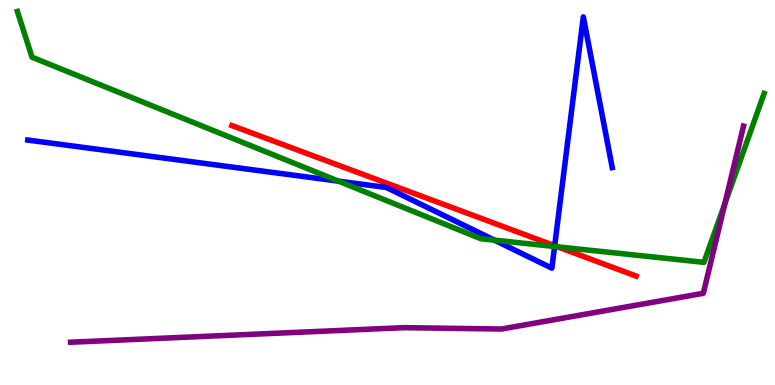[{'lines': ['blue', 'red'], 'intersections': [{'x': 7.16, 'y': 3.62}]}, {'lines': ['green', 'red'], 'intersections': [{'x': 7.2, 'y': 3.59}]}, {'lines': ['purple', 'red'], 'intersections': []}, {'lines': ['blue', 'green'], 'intersections': [{'x': 4.37, 'y': 5.3}, {'x': 6.38, 'y': 3.76}, {'x': 7.16, 'y': 3.6}]}, {'lines': ['blue', 'purple'], 'intersections': []}, {'lines': ['green', 'purple'], 'intersections': [{'x': 9.35, 'y': 4.71}]}]